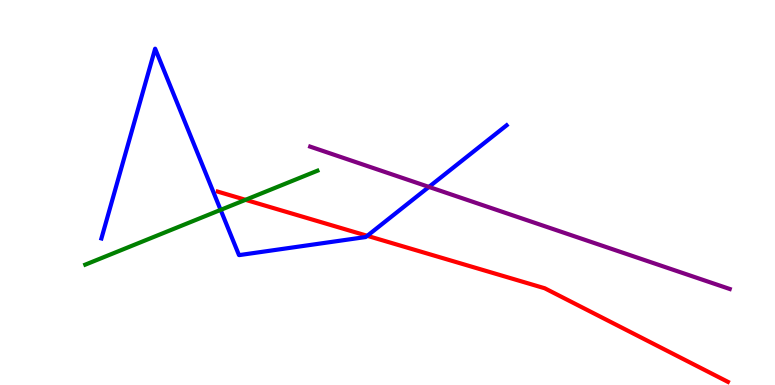[{'lines': ['blue', 'red'], 'intersections': [{'x': 4.74, 'y': 3.88}]}, {'lines': ['green', 'red'], 'intersections': [{'x': 3.17, 'y': 4.81}]}, {'lines': ['purple', 'red'], 'intersections': []}, {'lines': ['blue', 'green'], 'intersections': [{'x': 2.85, 'y': 4.55}]}, {'lines': ['blue', 'purple'], 'intersections': [{'x': 5.53, 'y': 5.15}]}, {'lines': ['green', 'purple'], 'intersections': []}]